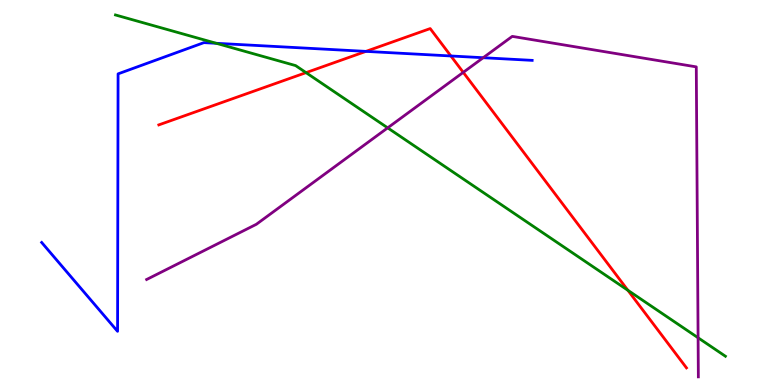[{'lines': ['blue', 'red'], 'intersections': [{'x': 4.72, 'y': 8.67}, {'x': 5.82, 'y': 8.55}]}, {'lines': ['green', 'red'], 'intersections': [{'x': 3.95, 'y': 8.11}, {'x': 8.1, 'y': 2.46}]}, {'lines': ['purple', 'red'], 'intersections': [{'x': 5.98, 'y': 8.12}]}, {'lines': ['blue', 'green'], 'intersections': [{'x': 2.79, 'y': 8.88}]}, {'lines': ['blue', 'purple'], 'intersections': [{'x': 6.23, 'y': 8.5}]}, {'lines': ['green', 'purple'], 'intersections': [{'x': 5.0, 'y': 6.68}, {'x': 9.01, 'y': 1.23}]}]